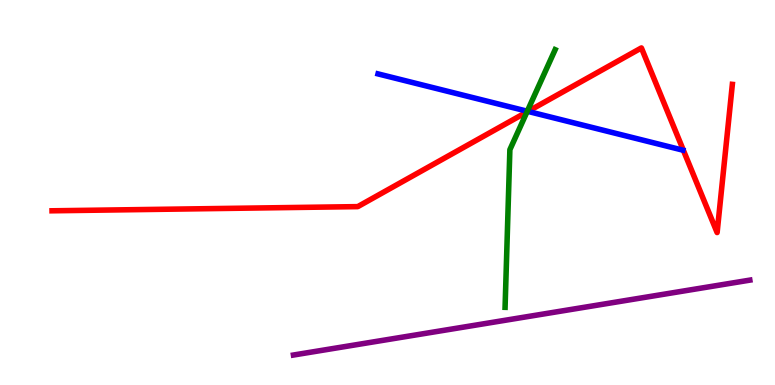[{'lines': ['blue', 'red'], 'intersections': [{'x': 6.81, 'y': 7.11}]}, {'lines': ['green', 'red'], 'intersections': [{'x': 6.8, 'y': 7.09}]}, {'lines': ['purple', 'red'], 'intersections': []}, {'lines': ['blue', 'green'], 'intersections': [{'x': 6.8, 'y': 7.11}]}, {'lines': ['blue', 'purple'], 'intersections': []}, {'lines': ['green', 'purple'], 'intersections': []}]